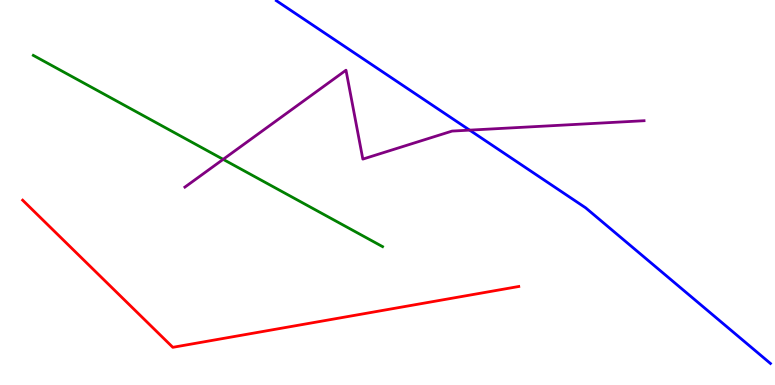[{'lines': ['blue', 'red'], 'intersections': []}, {'lines': ['green', 'red'], 'intersections': []}, {'lines': ['purple', 'red'], 'intersections': []}, {'lines': ['blue', 'green'], 'intersections': []}, {'lines': ['blue', 'purple'], 'intersections': [{'x': 6.06, 'y': 6.62}]}, {'lines': ['green', 'purple'], 'intersections': [{'x': 2.88, 'y': 5.86}]}]